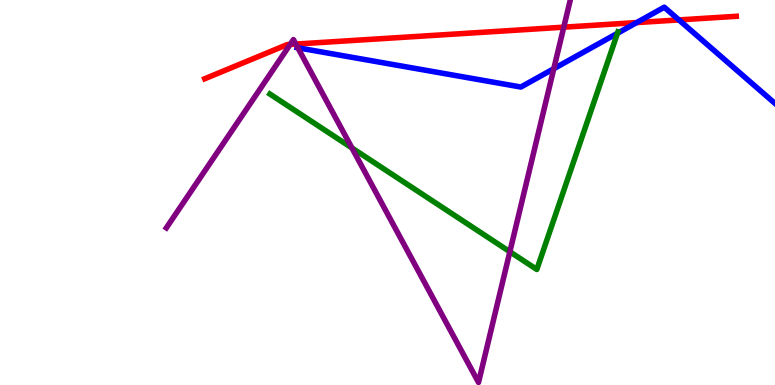[{'lines': ['blue', 'red'], 'intersections': [{'x': 8.22, 'y': 9.41}, {'x': 8.76, 'y': 9.48}]}, {'lines': ['green', 'red'], 'intersections': []}, {'lines': ['purple', 'red'], 'intersections': [{'x': 3.74, 'y': 8.85}, {'x': 3.82, 'y': 8.86}, {'x': 7.27, 'y': 9.29}]}, {'lines': ['blue', 'green'], 'intersections': [{'x': 7.97, 'y': 9.14}]}, {'lines': ['blue', 'purple'], 'intersections': [{'x': 3.84, 'y': 8.76}, {'x': 7.15, 'y': 8.22}]}, {'lines': ['green', 'purple'], 'intersections': [{'x': 4.54, 'y': 6.16}, {'x': 6.58, 'y': 3.46}]}]